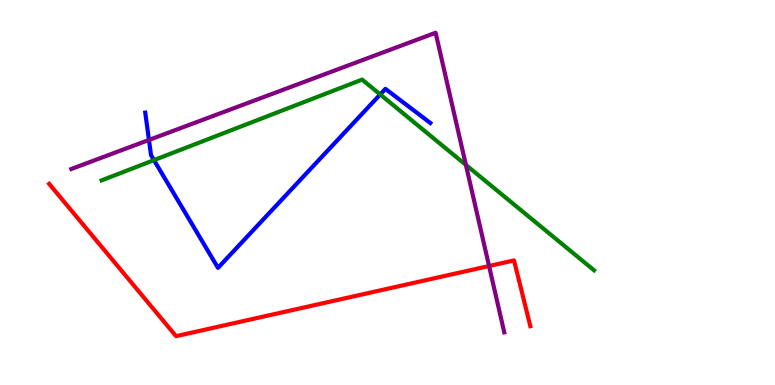[{'lines': ['blue', 'red'], 'intersections': []}, {'lines': ['green', 'red'], 'intersections': []}, {'lines': ['purple', 'red'], 'intersections': [{'x': 6.31, 'y': 3.09}]}, {'lines': ['blue', 'green'], 'intersections': [{'x': 1.99, 'y': 5.84}, {'x': 4.91, 'y': 7.55}]}, {'lines': ['blue', 'purple'], 'intersections': [{'x': 1.92, 'y': 6.36}]}, {'lines': ['green', 'purple'], 'intersections': [{'x': 6.01, 'y': 5.72}]}]